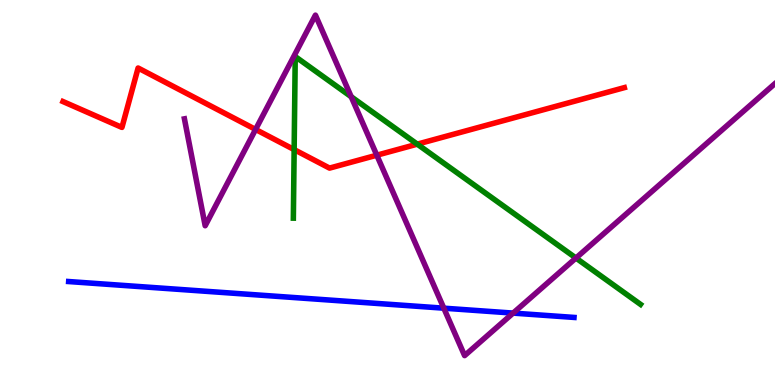[{'lines': ['blue', 'red'], 'intersections': []}, {'lines': ['green', 'red'], 'intersections': [{'x': 3.8, 'y': 6.11}, {'x': 5.38, 'y': 6.26}]}, {'lines': ['purple', 'red'], 'intersections': [{'x': 3.3, 'y': 6.64}, {'x': 4.86, 'y': 5.97}]}, {'lines': ['blue', 'green'], 'intersections': []}, {'lines': ['blue', 'purple'], 'intersections': [{'x': 5.73, 'y': 2.0}, {'x': 6.62, 'y': 1.87}]}, {'lines': ['green', 'purple'], 'intersections': [{'x': 4.53, 'y': 7.49}, {'x': 7.43, 'y': 3.3}]}]